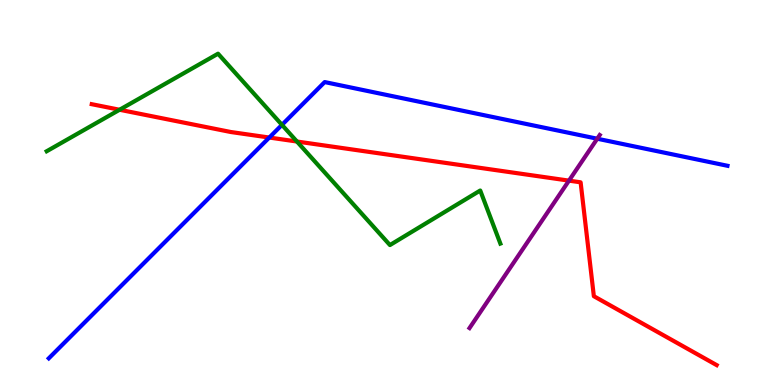[{'lines': ['blue', 'red'], 'intersections': [{'x': 3.47, 'y': 6.43}]}, {'lines': ['green', 'red'], 'intersections': [{'x': 1.54, 'y': 7.15}, {'x': 3.83, 'y': 6.32}]}, {'lines': ['purple', 'red'], 'intersections': [{'x': 7.34, 'y': 5.31}]}, {'lines': ['blue', 'green'], 'intersections': [{'x': 3.64, 'y': 6.76}]}, {'lines': ['blue', 'purple'], 'intersections': [{'x': 7.71, 'y': 6.4}]}, {'lines': ['green', 'purple'], 'intersections': []}]